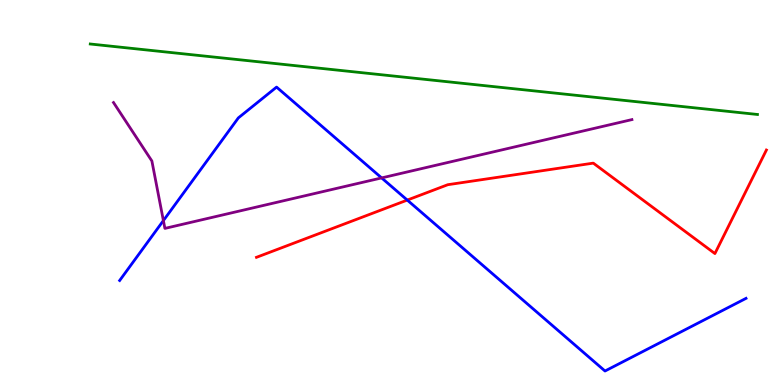[{'lines': ['blue', 'red'], 'intersections': [{'x': 5.26, 'y': 4.8}]}, {'lines': ['green', 'red'], 'intersections': []}, {'lines': ['purple', 'red'], 'intersections': []}, {'lines': ['blue', 'green'], 'intersections': []}, {'lines': ['blue', 'purple'], 'intersections': [{'x': 2.11, 'y': 4.27}, {'x': 4.92, 'y': 5.38}]}, {'lines': ['green', 'purple'], 'intersections': []}]